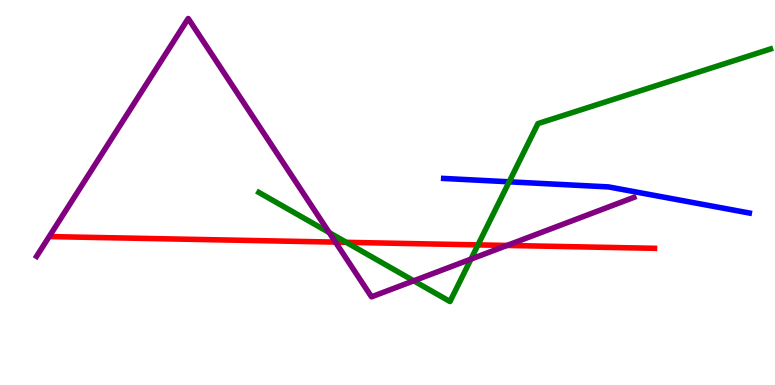[{'lines': ['blue', 'red'], 'intersections': []}, {'lines': ['green', 'red'], 'intersections': [{'x': 4.47, 'y': 3.71}, {'x': 6.17, 'y': 3.64}]}, {'lines': ['purple', 'red'], 'intersections': [{'x': 4.33, 'y': 3.71}, {'x': 6.54, 'y': 3.62}]}, {'lines': ['blue', 'green'], 'intersections': [{'x': 6.57, 'y': 5.28}]}, {'lines': ['blue', 'purple'], 'intersections': []}, {'lines': ['green', 'purple'], 'intersections': [{'x': 4.25, 'y': 3.96}, {'x': 5.34, 'y': 2.71}, {'x': 6.08, 'y': 3.27}]}]